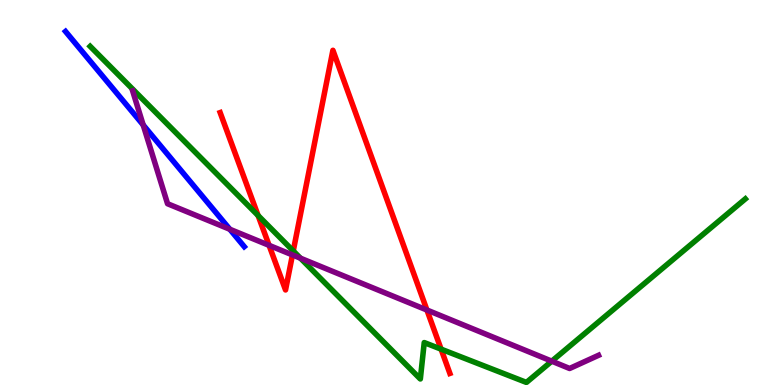[{'lines': ['blue', 'red'], 'intersections': []}, {'lines': ['green', 'red'], 'intersections': [{'x': 3.33, 'y': 4.4}, {'x': 3.78, 'y': 3.48}, {'x': 5.69, 'y': 0.931}]}, {'lines': ['purple', 'red'], 'intersections': [{'x': 3.47, 'y': 3.63}, {'x': 3.77, 'y': 3.38}, {'x': 5.51, 'y': 1.95}]}, {'lines': ['blue', 'green'], 'intersections': []}, {'lines': ['blue', 'purple'], 'intersections': [{'x': 1.85, 'y': 6.75}, {'x': 2.97, 'y': 4.05}]}, {'lines': ['green', 'purple'], 'intersections': [{'x': 3.88, 'y': 3.29}, {'x': 7.12, 'y': 0.619}]}]